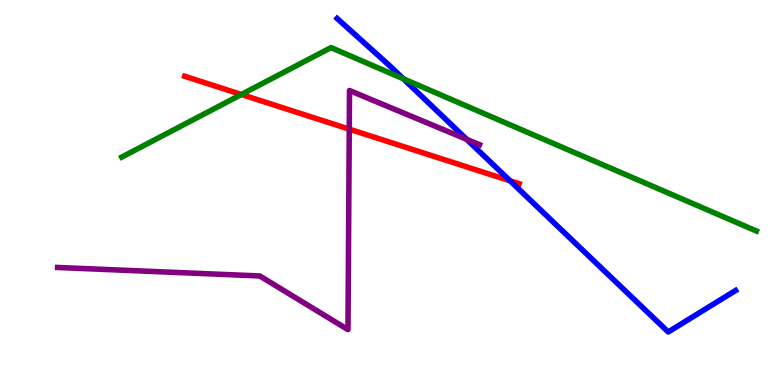[{'lines': ['blue', 'red'], 'intersections': [{'x': 6.58, 'y': 5.3}]}, {'lines': ['green', 'red'], 'intersections': [{'x': 3.11, 'y': 7.55}]}, {'lines': ['purple', 'red'], 'intersections': [{'x': 4.51, 'y': 6.65}]}, {'lines': ['blue', 'green'], 'intersections': [{'x': 5.2, 'y': 7.95}]}, {'lines': ['blue', 'purple'], 'intersections': [{'x': 6.02, 'y': 6.38}]}, {'lines': ['green', 'purple'], 'intersections': []}]